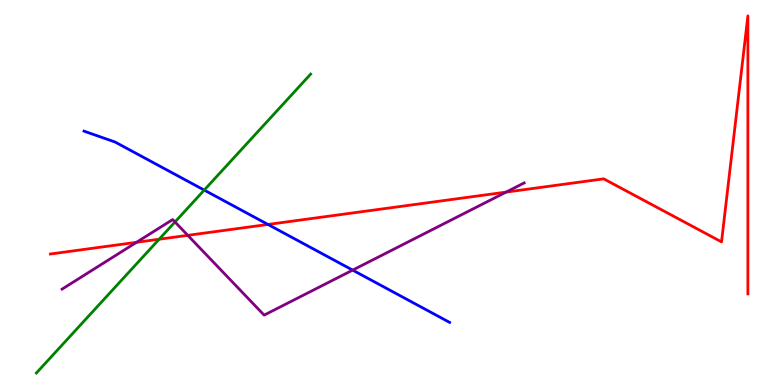[{'lines': ['blue', 'red'], 'intersections': [{'x': 3.46, 'y': 4.17}]}, {'lines': ['green', 'red'], 'intersections': [{'x': 2.05, 'y': 3.79}]}, {'lines': ['purple', 'red'], 'intersections': [{'x': 1.76, 'y': 3.71}, {'x': 2.42, 'y': 3.89}, {'x': 6.53, 'y': 5.01}]}, {'lines': ['blue', 'green'], 'intersections': [{'x': 2.64, 'y': 5.06}]}, {'lines': ['blue', 'purple'], 'intersections': [{'x': 4.55, 'y': 2.98}]}, {'lines': ['green', 'purple'], 'intersections': [{'x': 2.26, 'y': 4.23}]}]